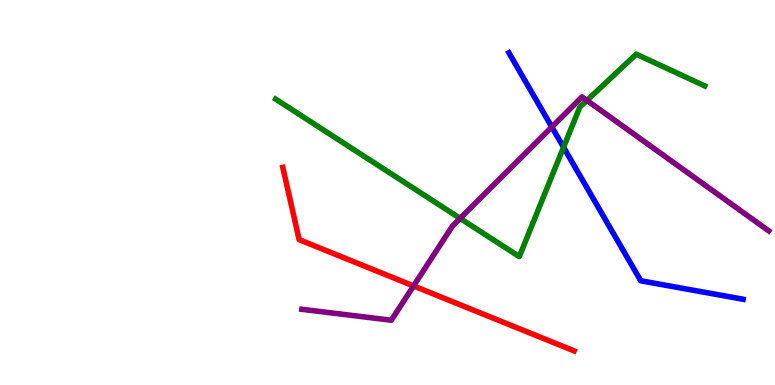[{'lines': ['blue', 'red'], 'intersections': []}, {'lines': ['green', 'red'], 'intersections': []}, {'lines': ['purple', 'red'], 'intersections': [{'x': 5.34, 'y': 2.57}]}, {'lines': ['blue', 'green'], 'intersections': [{'x': 7.27, 'y': 6.17}]}, {'lines': ['blue', 'purple'], 'intersections': [{'x': 7.12, 'y': 6.7}]}, {'lines': ['green', 'purple'], 'intersections': [{'x': 5.94, 'y': 4.33}, {'x': 7.57, 'y': 7.39}]}]